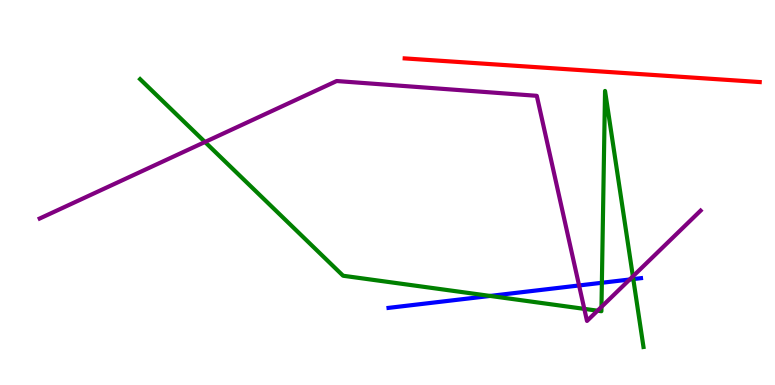[{'lines': ['blue', 'red'], 'intersections': []}, {'lines': ['green', 'red'], 'intersections': []}, {'lines': ['purple', 'red'], 'intersections': []}, {'lines': ['blue', 'green'], 'intersections': [{'x': 6.32, 'y': 2.31}, {'x': 7.77, 'y': 2.66}, {'x': 8.17, 'y': 2.75}]}, {'lines': ['blue', 'purple'], 'intersections': [{'x': 7.47, 'y': 2.59}, {'x': 8.12, 'y': 2.74}]}, {'lines': ['green', 'purple'], 'intersections': [{'x': 2.64, 'y': 6.31}, {'x': 7.54, 'y': 1.98}, {'x': 7.71, 'y': 1.93}, {'x': 7.76, 'y': 2.03}, {'x': 8.17, 'y': 2.82}]}]